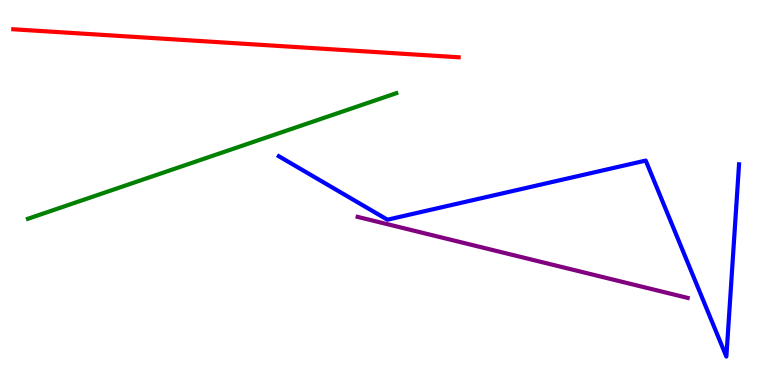[{'lines': ['blue', 'red'], 'intersections': []}, {'lines': ['green', 'red'], 'intersections': []}, {'lines': ['purple', 'red'], 'intersections': []}, {'lines': ['blue', 'green'], 'intersections': []}, {'lines': ['blue', 'purple'], 'intersections': []}, {'lines': ['green', 'purple'], 'intersections': []}]